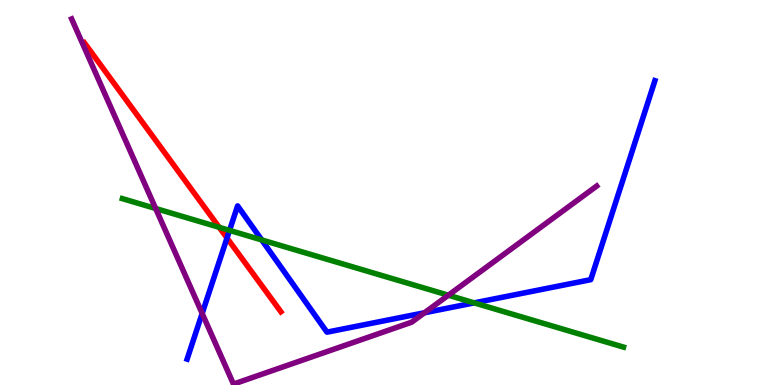[{'lines': ['blue', 'red'], 'intersections': [{'x': 2.93, 'y': 3.82}]}, {'lines': ['green', 'red'], 'intersections': [{'x': 2.83, 'y': 4.1}]}, {'lines': ['purple', 'red'], 'intersections': []}, {'lines': ['blue', 'green'], 'intersections': [{'x': 2.96, 'y': 4.02}, {'x': 3.38, 'y': 3.77}, {'x': 6.12, 'y': 2.13}]}, {'lines': ['blue', 'purple'], 'intersections': [{'x': 2.61, 'y': 1.86}, {'x': 5.48, 'y': 1.88}]}, {'lines': ['green', 'purple'], 'intersections': [{'x': 2.01, 'y': 4.58}, {'x': 5.79, 'y': 2.33}]}]